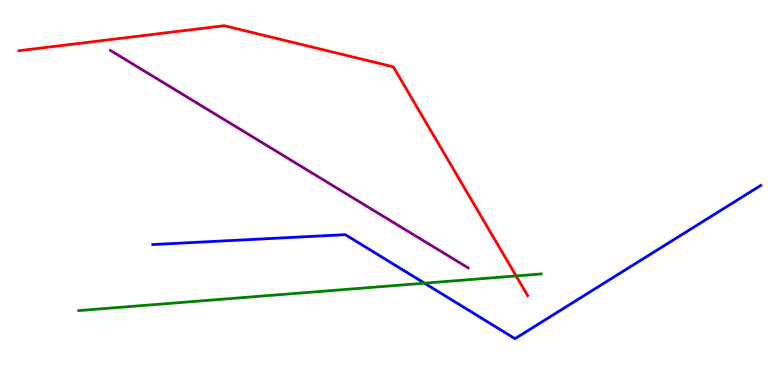[{'lines': ['blue', 'red'], 'intersections': []}, {'lines': ['green', 'red'], 'intersections': [{'x': 6.66, 'y': 2.83}]}, {'lines': ['purple', 'red'], 'intersections': []}, {'lines': ['blue', 'green'], 'intersections': [{'x': 5.48, 'y': 2.64}]}, {'lines': ['blue', 'purple'], 'intersections': []}, {'lines': ['green', 'purple'], 'intersections': []}]